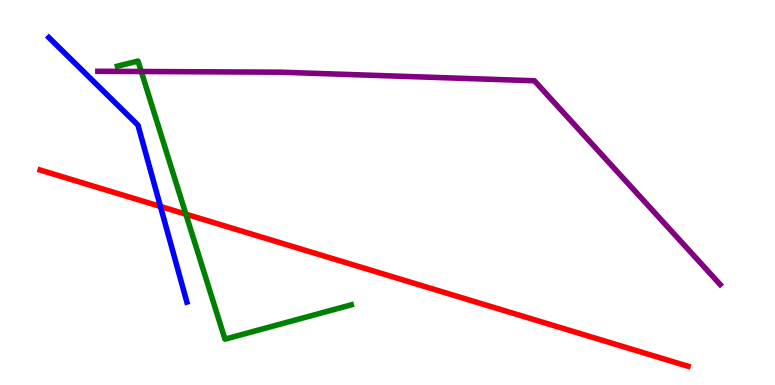[{'lines': ['blue', 'red'], 'intersections': [{'x': 2.07, 'y': 4.64}]}, {'lines': ['green', 'red'], 'intersections': [{'x': 2.4, 'y': 4.44}]}, {'lines': ['purple', 'red'], 'intersections': []}, {'lines': ['blue', 'green'], 'intersections': []}, {'lines': ['blue', 'purple'], 'intersections': []}, {'lines': ['green', 'purple'], 'intersections': [{'x': 1.82, 'y': 8.14}]}]